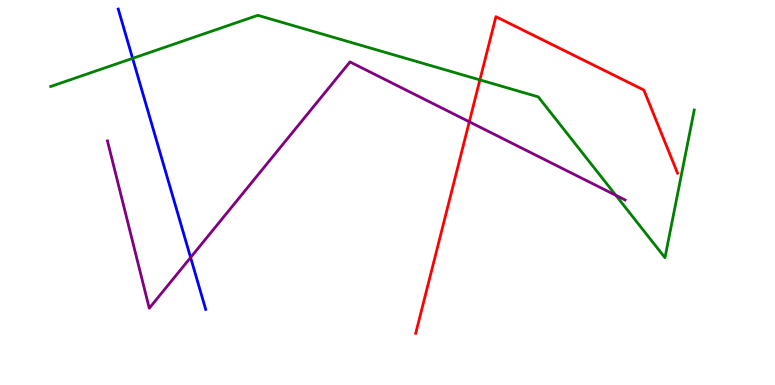[{'lines': ['blue', 'red'], 'intersections': []}, {'lines': ['green', 'red'], 'intersections': [{'x': 6.19, 'y': 7.92}]}, {'lines': ['purple', 'red'], 'intersections': [{'x': 6.06, 'y': 6.84}]}, {'lines': ['blue', 'green'], 'intersections': [{'x': 1.71, 'y': 8.48}]}, {'lines': ['blue', 'purple'], 'intersections': [{'x': 2.46, 'y': 3.31}]}, {'lines': ['green', 'purple'], 'intersections': [{'x': 7.95, 'y': 4.93}]}]